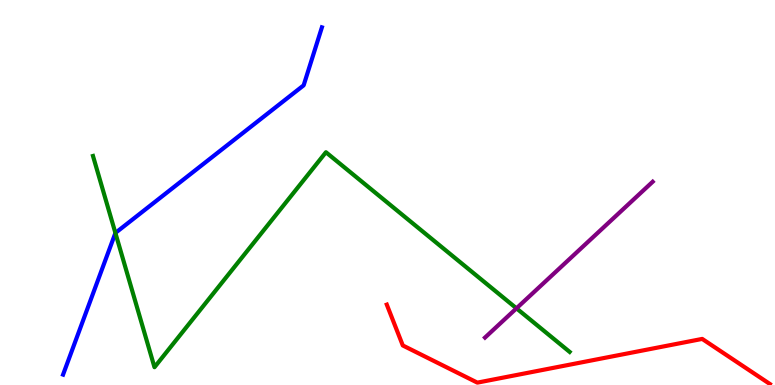[{'lines': ['blue', 'red'], 'intersections': []}, {'lines': ['green', 'red'], 'intersections': []}, {'lines': ['purple', 'red'], 'intersections': []}, {'lines': ['blue', 'green'], 'intersections': [{'x': 1.49, 'y': 3.95}]}, {'lines': ['blue', 'purple'], 'intersections': []}, {'lines': ['green', 'purple'], 'intersections': [{'x': 6.66, 'y': 1.99}]}]